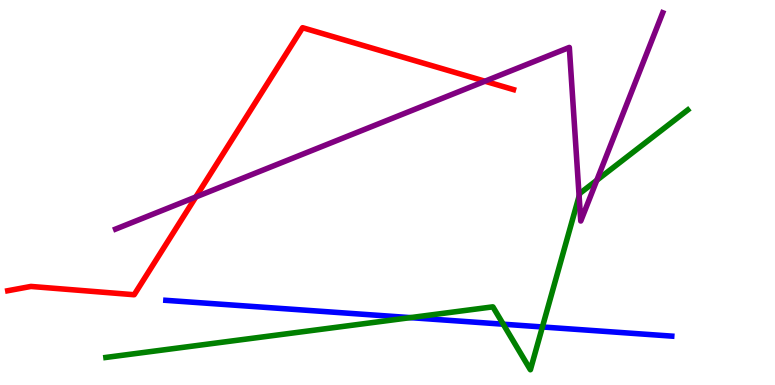[{'lines': ['blue', 'red'], 'intersections': []}, {'lines': ['green', 'red'], 'intersections': []}, {'lines': ['purple', 'red'], 'intersections': [{'x': 2.53, 'y': 4.88}, {'x': 6.26, 'y': 7.89}]}, {'lines': ['blue', 'green'], 'intersections': [{'x': 5.3, 'y': 1.75}, {'x': 6.49, 'y': 1.58}, {'x': 7.0, 'y': 1.51}]}, {'lines': ['blue', 'purple'], 'intersections': []}, {'lines': ['green', 'purple'], 'intersections': [{'x': 7.47, 'y': 4.91}, {'x': 7.7, 'y': 5.32}]}]